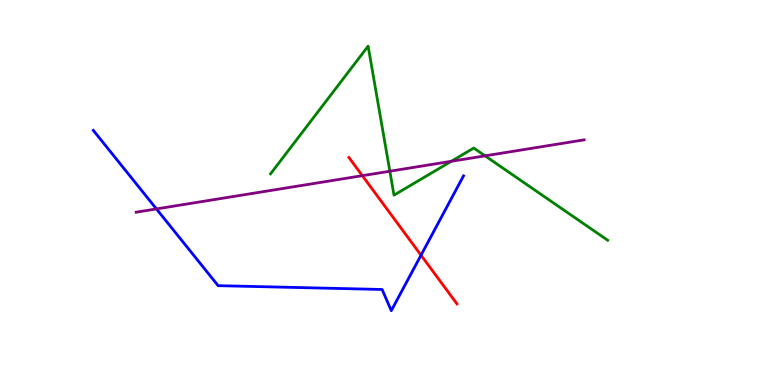[{'lines': ['blue', 'red'], 'intersections': [{'x': 5.43, 'y': 3.37}]}, {'lines': ['green', 'red'], 'intersections': []}, {'lines': ['purple', 'red'], 'intersections': [{'x': 4.68, 'y': 5.44}]}, {'lines': ['blue', 'green'], 'intersections': []}, {'lines': ['blue', 'purple'], 'intersections': [{'x': 2.02, 'y': 4.57}]}, {'lines': ['green', 'purple'], 'intersections': [{'x': 5.03, 'y': 5.55}, {'x': 5.82, 'y': 5.81}, {'x': 6.26, 'y': 5.95}]}]